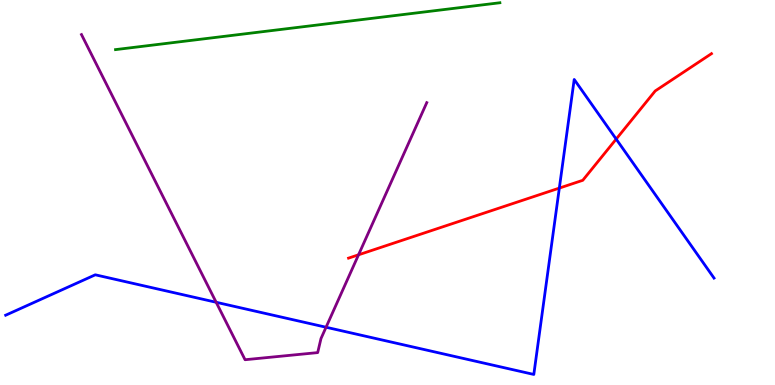[{'lines': ['blue', 'red'], 'intersections': [{'x': 7.22, 'y': 5.11}, {'x': 7.95, 'y': 6.39}]}, {'lines': ['green', 'red'], 'intersections': []}, {'lines': ['purple', 'red'], 'intersections': [{'x': 4.63, 'y': 3.38}]}, {'lines': ['blue', 'green'], 'intersections': []}, {'lines': ['blue', 'purple'], 'intersections': [{'x': 2.79, 'y': 2.15}, {'x': 4.21, 'y': 1.5}]}, {'lines': ['green', 'purple'], 'intersections': []}]